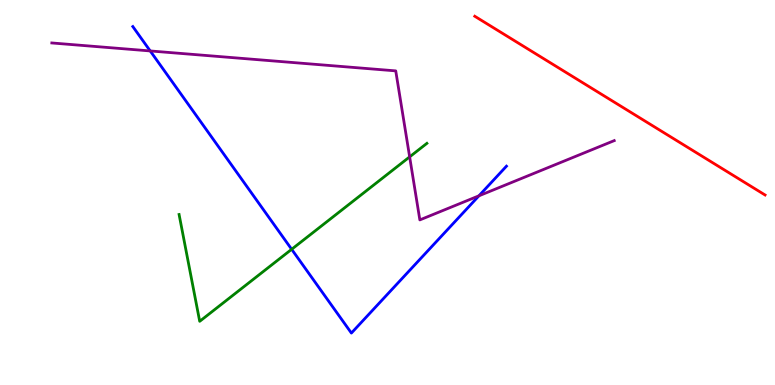[{'lines': ['blue', 'red'], 'intersections': []}, {'lines': ['green', 'red'], 'intersections': []}, {'lines': ['purple', 'red'], 'intersections': []}, {'lines': ['blue', 'green'], 'intersections': [{'x': 3.76, 'y': 3.52}]}, {'lines': ['blue', 'purple'], 'intersections': [{'x': 1.94, 'y': 8.68}, {'x': 6.18, 'y': 4.91}]}, {'lines': ['green', 'purple'], 'intersections': [{'x': 5.29, 'y': 5.93}]}]